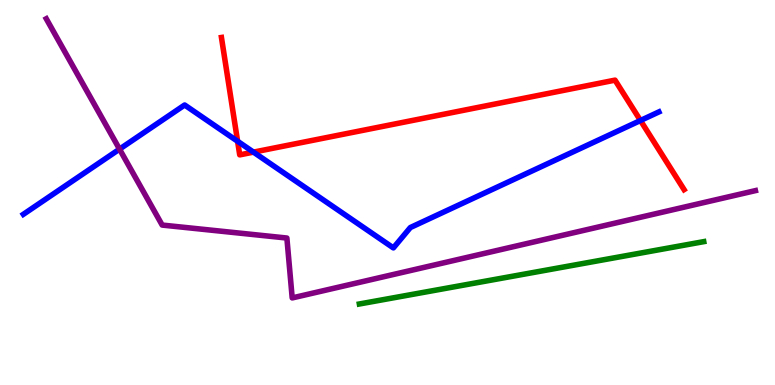[{'lines': ['blue', 'red'], 'intersections': [{'x': 3.07, 'y': 6.33}, {'x': 3.27, 'y': 6.05}, {'x': 8.26, 'y': 6.87}]}, {'lines': ['green', 'red'], 'intersections': []}, {'lines': ['purple', 'red'], 'intersections': []}, {'lines': ['blue', 'green'], 'intersections': []}, {'lines': ['blue', 'purple'], 'intersections': [{'x': 1.54, 'y': 6.13}]}, {'lines': ['green', 'purple'], 'intersections': []}]